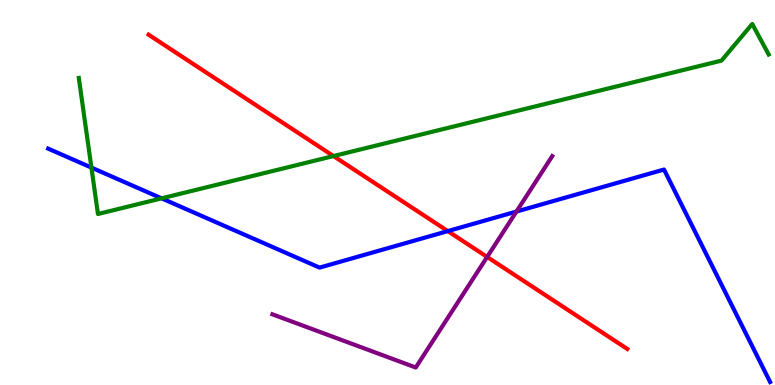[{'lines': ['blue', 'red'], 'intersections': [{'x': 5.78, 'y': 4.0}]}, {'lines': ['green', 'red'], 'intersections': [{'x': 4.3, 'y': 5.95}]}, {'lines': ['purple', 'red'], 'intersections': [{'x': 6.29, 'y': 3.33}]}, {'lines': ['blue', 'green'], 'intersections': [{'x': 1.18, 'y': 5.65}, {'x': 2.08, 'y': 4.85}]}, {'lines': ['blue', 'purple'], 'intersections': [{'x': 6.66, 'y': 4.51}]}, {'lines': ['green', 'purple'], 'intersections': []}]